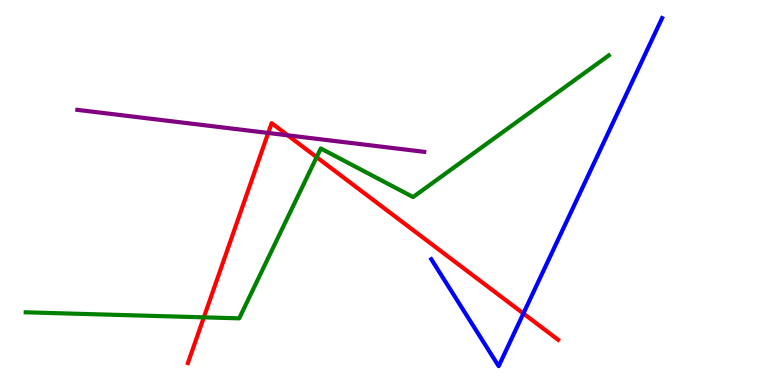[{'lines': ['blue', 'red'], 'intersections': [{'x': 6.75, 'y': 1.86}]}, {'lines': ['green', 'red'], 'intersections': [{'x': 2.63, 'y': 1.76}, {'x': 4.09, 'y': 5.92}]}, {'lines': ['purple', 'red'], 'intersections': [{'x': 3.46, 'y': 6.55}, {'x': 3.71, 'y': 6.49}]}, {'lines': ['blue', 'green'], 'intersections': []}, {'lines': ['blue', 'purple'], 'intersections': []}, {'lines': ['green', 'purple'], 'intersections': []}]